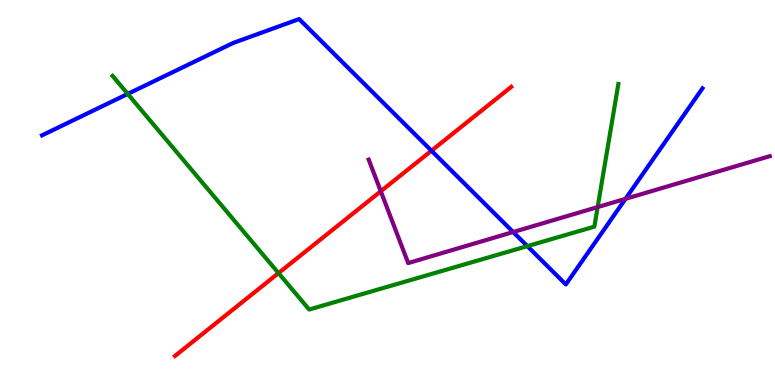[{'lines': ['blue', 'red'], 'intersections': [{'x': 5.57, 'y': 6.09}]}, {'lines': ['green', 'red'], 'intersections': [{'x': 3.59, 'y': 2.91}]}, {'lines': ['purple', 'red'], 'intersections': [{'x': 4.91, 'y': 5.03}]}, {'lines': ['blue', 'green'], 'intersections': [{'x': 1.65, 'y': 7.56}, {'x': 6.8, 'y': 3.61}]}, {'lines': ['blue', 'purple'], 'intersections': [{'x': 6.62, 'y': 3.97}, {'x': 8.07, 'y': 4.84}]}, {'lines': ['green', 'purple'], 'intersections': [{'x': 7.71, 'y': 4.62}]}]